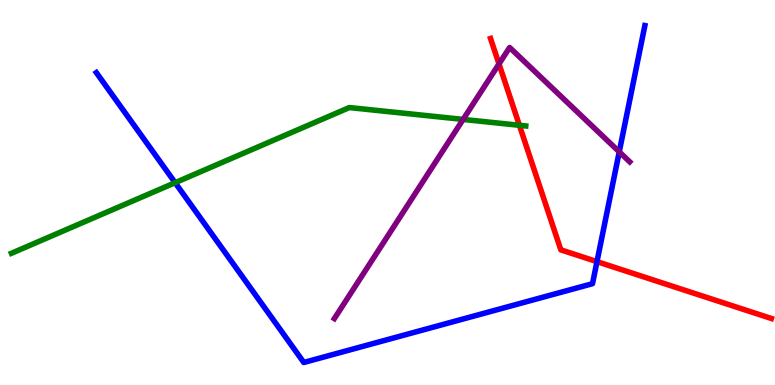[{'lines': ['blue', 'red'], 'intersections': [{'x': 7.7, 'y': 3.2}]}, {'lines': ['green', 'red'], 'intersections': [{'x': 6.7, 'y': 6.75}]}, {'lines': ['purple', 'red'], 'intersections': [{'x': 6.44, 'y': 8.34}]}, {'lines': ['blue', 'green'], 'intersections': [{'x': 2.26, 'y': 5.25}]}, {'lines': ['blue', 'purple'], 'intersections': [{'x': 7.99, 'y': 6.06}]}, {'lines': ['green', 'purple'], 'intersections': [{'x': 5.98, 'y': 6.9}]}]